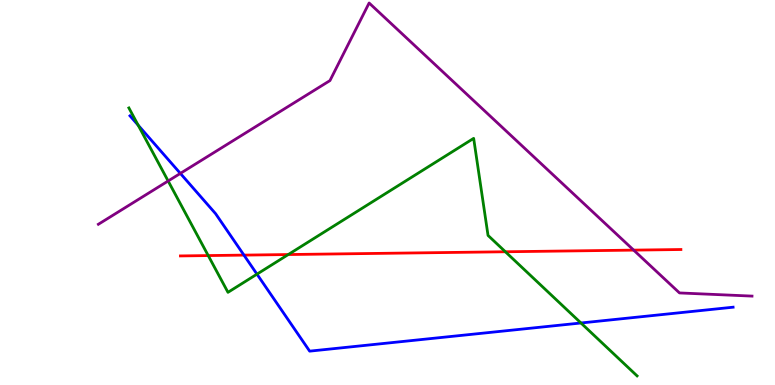[{'lines': ['blue', 'red'], 'intersections': [{'x': 3.15, 'y': 3.37}]}, {'lines': ['green', 'red'], 'intersections': [{'x': 2.69, 'y': 3.36}, {'x': 3.72, 'y': 3.39}, {'x': 6.52, 'y': 3.46}]}, {'lines': ['purple', 'red'], 'intersections': [{'x': 8.18, 'y': 3.5}]}, {'lines': ['blue', 'green'], 'intersections': [{'x': 1.78, 'y': 6.75}, {'x': 3.32, 'y': 2.88}, {'x': 7.5, 'y': 1.61}]}, {'lines': ['blue', 'purple'], 'intersections': [{'x': 2.33, 'y': 5.5}]}, {'lines': ['green', 'purple'], 'intersections': [{'x': 2.17, 'y': 5.3}]}]